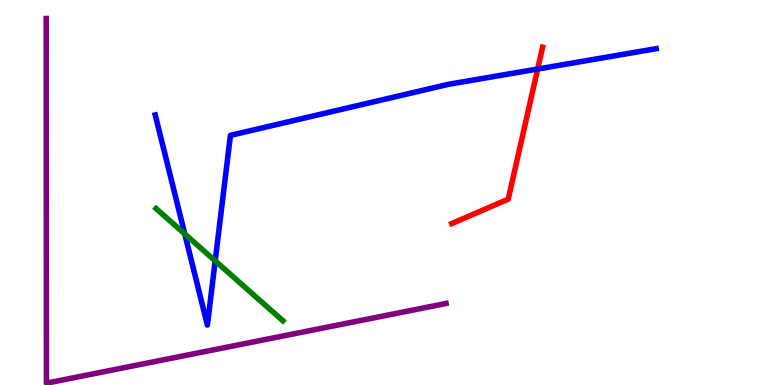[{'lines': ['blue', 'red'], 'intersections': [{'x': 6.94, 'y': 8.21}]}, {'lines': ['green', 'red'], 'intersections': []}, {'lines': ['purple', 'red'], 'intersections': []}, {'lines': ['blue', 'green'], 'intersections': [{'x': 2.38, 'y': 3.92}, {'x': 2.78, 'y': 3.22}]}, {'lines': ['blue', 'purple'], 'intersections': []}, {'lines': ['green', 'purple'], 'intersections': []}]